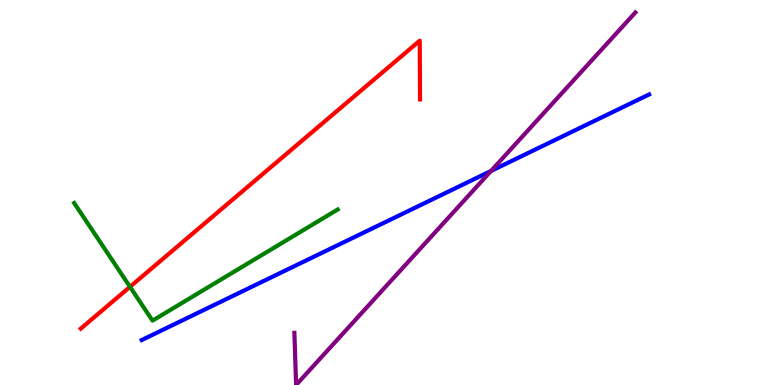[{'lines': ['blue', 'red'], 'intersections': []}, {'lines': ['green', 'red'], 'intersections': [{'x': 1.68, 'y': 2.55}]}, {'lines': ['purple', 'red'], 'intersections': []}, {'lines': ['blue', 'green'], 'intersections': []}, {'lines': ['blue', 'purple'], 'intersections': [{'x': 6.34, 'y': 5.56}]}, {'lines': ['green', 'purple'], 'intersections': []}]